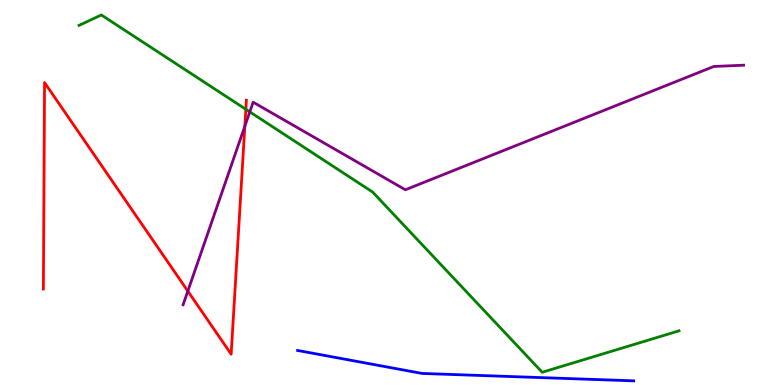[{'lines': ['blue', 'red'], 'intersections': []}, {'lines': ['green', 'red'], 'intersections': [{'x': 3.17, 'y': 7.16}]}, {'lines': ['purple', 'red'], 'intersections': [{'x': 2.42, 'y': 2.44}, {'x': 3.16, 'y': 6.72}]}, {'lines': ['blue', 'green'], 'intersections': []}, {'lines': ['blue', 'purple'], 'intersections': []}, {'lines': ['green', 'purple'], 'intersections': [{'x': 3.22, 'y': 7.09}]}]